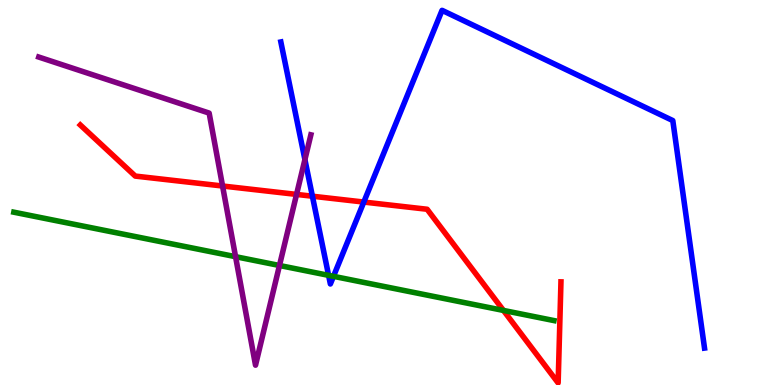[{'lines': ['blue', 'red'], 'intersections': [{'x': 4.03, 'y': 4.9}, {'x': 4.69, 'y': 4.75}]}, {'lines': ['green', 'red'], 'intersections': [{'x': 6.5, 'y': 1.94}]}, {'lines': ['purple', 'red'], 'intersections': [{'x': 2.87, 'y': 5.17}, {'x': 3.83, 'y': 4.95}]}, {'lines': ['blue', 'green'], 'intersections': [{'x': 4.24, 'y': 2.85}, {'x': 4.3, 'y': 2.82}]}, {'lines': ['blue', 'purple'], 'intersections': [{'x': 3.93, 'y': 5.85}]}, {'lines': ['green', 'purple'], 'intersections': [{'x': 3.04, 'y': 3.33}, {'x': 3.61, 'y': 3.1}]}]